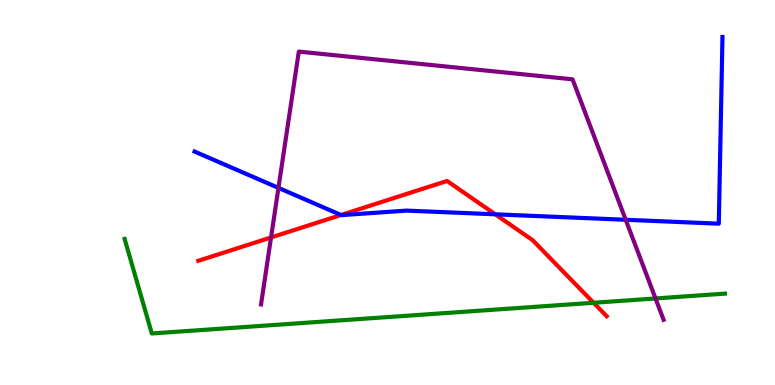[{'lines': ['blue', 'red'], 'intersections': [{'x': 4.4, 'y': 4.42}, {'x': 6.39, 'y': 4.43}]}, {'lines': ['green', 'red'], 'intersections': [{'x': 7.66, 'y': 2.14}]}, {'lines': ['purple', 'red'], 'intersections': [{'x': 3.5, 'y': 3.83}]}, {'lines': ['blue', 'green'], 'intersections': []}, {'lines': ['blue', 'purple'], 'intersections': [{'x': 3.59, 'y': 5.12}, {'x': 8.07, 'y': 4.29}]}, {'lines': ['green', 'purple'], 'intersections': [{'x': 8.46, 'y': 2.25}]}]